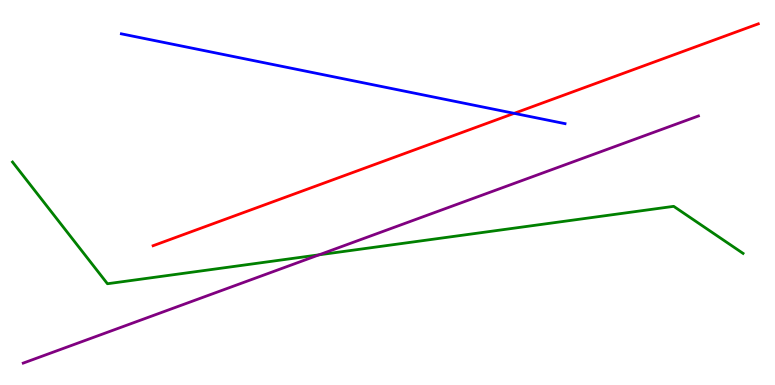[{'lines': ['blue', 'red'], 'intersections': [{'x': 6.63, 'y': 7.06}]}, {'lines': ['green', 'red'], 'intersections': []}, {'lines': ['purple', 'red'], 'intersections': []}, {'lines': ['blue', 'green'], 'intersections': []}, {'lines': ['blue', 'purple'], 'intersections': []}, {'lines': ['green', 'purple'], 'intersections': [{'x': 4.12, 'y': 3.38}]}]